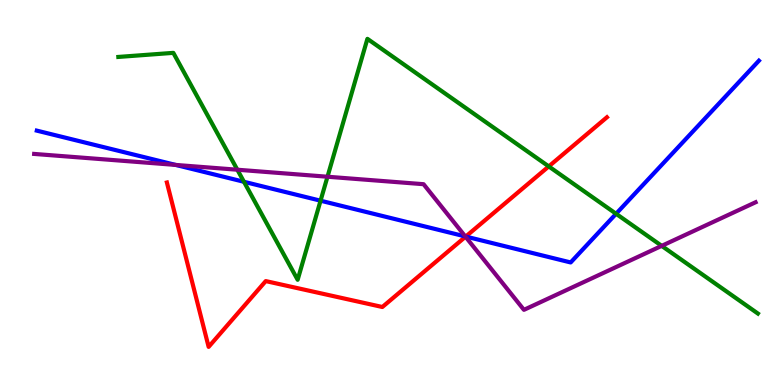[{'lines': ['blue', 'red'], 'intersections': [{'x': 6.01, 'y': 3.86}]}, {'lines': ['green', 'red'], 'intersections': [{'x': 7.08, 'y': 5.68}]}, {'lines': ['purple', 'red'], 'intersections': [{'x': 6.01, 'y': 3.85}]}, {'lines': ['blue', 'green'], 'intersections': [{'x': 3.15, 'y': 5.28}, {'x': 4.14, 'y': 4.79}, {'x': 7.95, 'y': 4.45}]}, {'lines': ['blue', 'purple'], 'intersections': [{'x': 2.27, 'y': 5.72}, {'x': 6.0, 'y': 3.86}]}, {'lines': ['green', 'purple'], 'intersections': [{'x': 3.06, 'y': 5.59}, {'x': 4.23, 'y': 5.41}, {'x': 8.54, 'y': 3.61}]}]